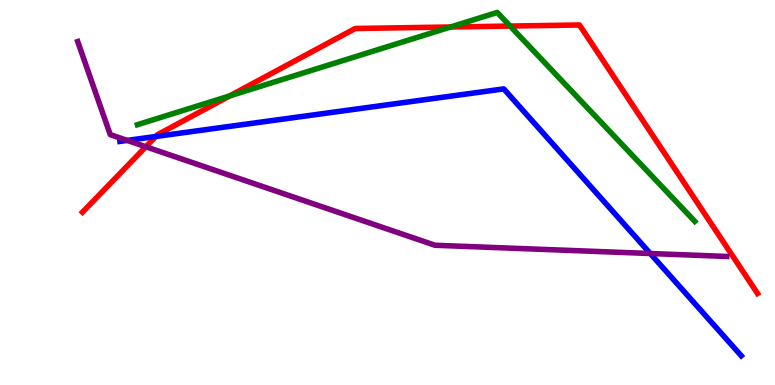[{'lines': ['blue', 'red'], 'intersections': [{'x': 2.01, 'y': 6.45}]}, {'lines': ['green', 'red'], 'intersections': [{'x': 2.96, 'y': 7.51}, {'x': 5.81, 'y': 9.3}, {'x': 6.58, 'y': 9.32}]}, {'lines': ['purple', 'red'], 'intersections': [{'x': 1.88, 'y': 6.19}]}, {'lines': ['blue', 'green'], 'intersections': []}, {'lines': ['blue', 'purple'], 'intersections': [{'x': 1.64, 'y': 6.35}, {'x': 8.39, 'y': 3.42}]}, {'lines': ['green', 'purple'], 'intersections': []}]